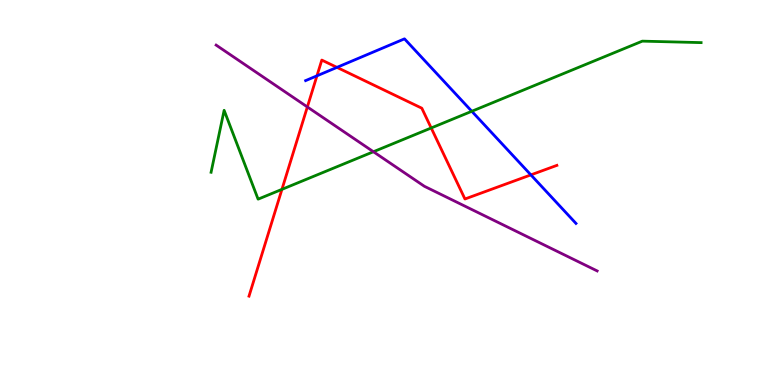[{'lines': ['blue', 'red'], 'intersections': [{'x': 4.09, 'y': 8.03}, {'x': 4.35, 'y': 8.25}, {'x': 6.85, 'y': 5.46}]}, {'lines': ['green', 'red'], 'intersections': [{'x': 3.64, 'y': 5.08}, {'x': 5.56, 'y': 6.68}]}, {'lines': ['purple', 'red'], 'intersections': [{'x': 3.97, 'y': 7.22}]}, {'lines': ['blue', 'green'], 'intersections': [{'x': 6.09, 'y': 7.11}]}, {'lines': ['blue', 'purple'], 'intersections': []}, {'lines': ['green', 'purple'], 'intersections': [{'x': 4.82, 'y': 6.06}]}]